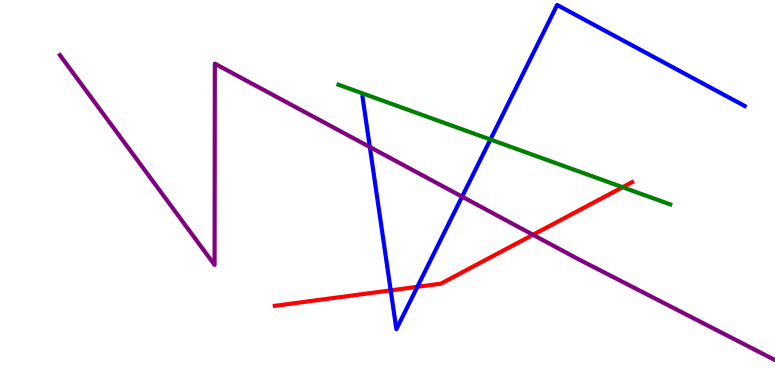[{'lines': ['blue', 'red'], 'intersections': [{'x': 5.04, 'y': 2.46}, {'x': 5.39, 'y': 2.55}]}, {'lines': ['green', 'red'], 'intersections': [{'x': 8.03, 'y': 5.14}]}, {'lines': ['purple', 'red'], 'intersections': [{'x': 6.88, 'y': 3.9}]}, {'lines': ['blue', 'green'], 'intersections': [{'x': 6.33, 'y': 6.38}]}, {'lines': ['blue', 'purple'], 'intersections': [{'x': 4.77, 'y': 6.18}, {'x': 5.96, 'y': 4.89}]}, {'lines': ['green', 'purple'], 'intersections': []}]